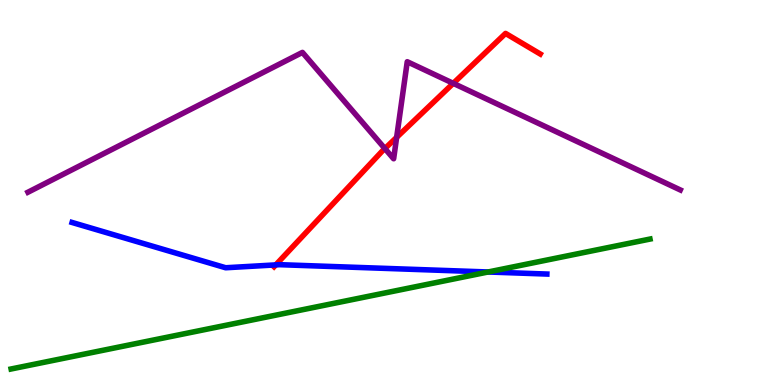[{'lines': ['blue', 'red'], 'intersections': [{'x': 3.56, 'y': 3.12}]}, {'lines': ['green', 'red'], 'intersections': []}, {'lines': ['purple', 'red'], 'intersections': [{'x': 4.97, 'y': 6.14}, {'x': 5.12, 'y': 6.43}, {'x': 5.85, 'y': 7.84}]}, {'lines': ['blue', 'green'], 'intersections': [{'x': 6.3, 'y': 2.94}]}, {'lines': ['blue', 'purple'], 'intersections': []}, {'lines': ['green', 'purple'], 'intersections': []}]